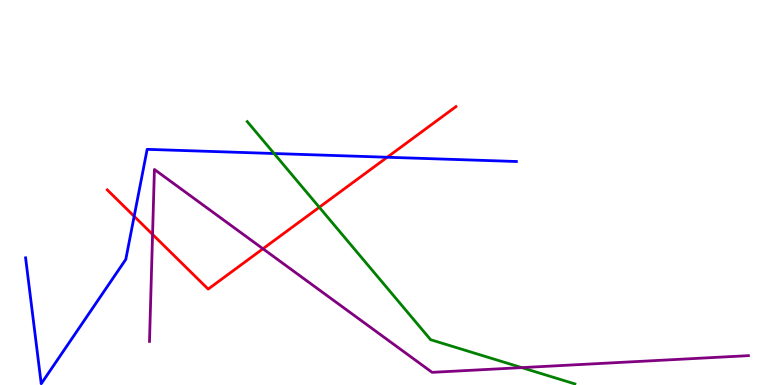[{'lines': ['blue', 'red'], 'intersections': [{'x': 1.73, 'y': 4.38}, {'x': 5.0, 'y': 5.92}]}, {'lines': ['green', 'red'], 'intersections': [{'x': 4.12, 'y': 4.62}]}, {'lines': ['purple', 'red'], 'intersections': [{'x': 1.97, 'y': 3.91}, {'x': 3.39, 'y': 3.54}]}, {'lines': ['blue', 'green'], 'intersections': [{'x': 3.54, 'y': 6.01}]}, {'lines': ['blue', 'purple'], 'intersections': []}, {'lines': ['green', 'purple'], 'intersections': [{'x': 6.73, 'y': 0.452}]}]